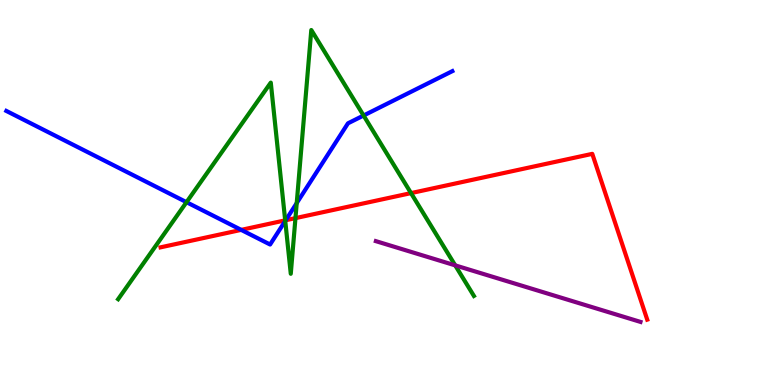[{'lines': ['blue', 'red'], 'intersections': [{'x': 3.11, 'y': 4.03}, {'x': 3.69, 'y': 4.28}]}, {'lines': ['green', 'red'], 'intersections': [{'x': 3.68, 'y': 4.28}, {'x': 3.81, 'y': 4.33}, {'x': 5.3, 'y': 4.98}]}, {'lines': ['purple', 'red'], 'intersections': []}, {'lines': ['blue', 'green'], 'intersections': [{'x': 2.41, 'y': 4.75}, {'x': 3.68, 'y': 4.26}, {'x': 3.83, 'y': 4.73}, {'x': 4.69, 'y': 7.0}]}, {'lines': ['blue', 'purple'], 'intersections': []}, {'lines': ['green', 'purple'], 'intersections': [{'x': 5.87, 'y': 3.11}]}]